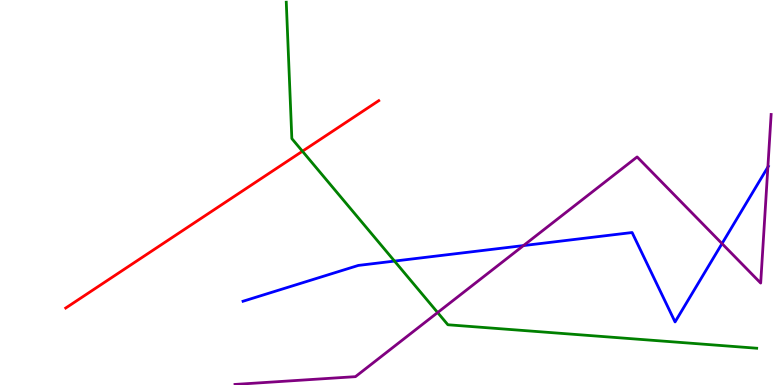[{'lines': ['blue', 'red'], 'intersections': []}, {'lines': ['green', 'red'], 'intersections': [{'x': 3.9, 'y': 6.07}]}, {'lines': ['purple', 'red'], 'intersections': []}, {'lines': ['blue', 'green'], 'intersections': [{'x': 5.09, 'y': 3.22}]}, {'lines': ['blue', 'purple'], 'intersections': [{'x': 6.75, 'y': 3.62}, {'x': 9.32, 'y': 3.67}, {'x': 9.91, 'y': 5.66}]}, {'lines': ['green', 'purple'], 'intersections': [{'x': 5.65, 'y': 1.88}]}]